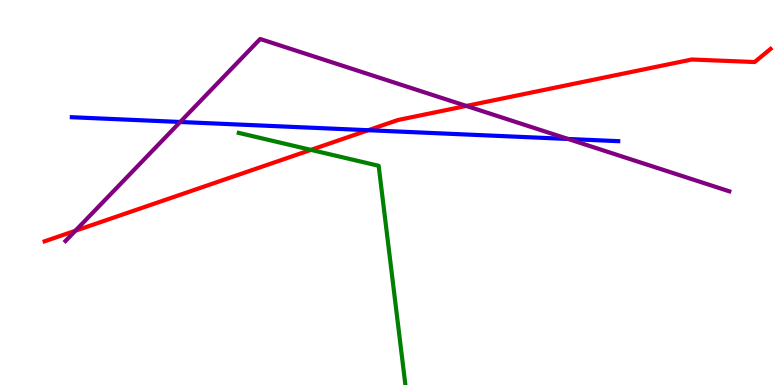[{'lines': ['blue', 'red'], 'intersections': [{'x': 4.75, 'y': 6.62}]}, {'lines': ['green', 'red'], 'intersections': [{'x': 4.01, 'y': 6.11}]}, {'lines': ['purple', 'red'], 'intersections': [{'x': 0.972, 'y': 4.01}, {'x': 6.02, 'y': 7.25}]}, {'lines': ['blue', 'green'], 'intersections': []}, {'lines': ['blue', 'purple'], 'intersections': [{'x': 2.33, 'y': 6.83}, {'x': 7.33, 'y': 6.39}]}, {'lines': ['green', 'purple'], 'intersections': []}]